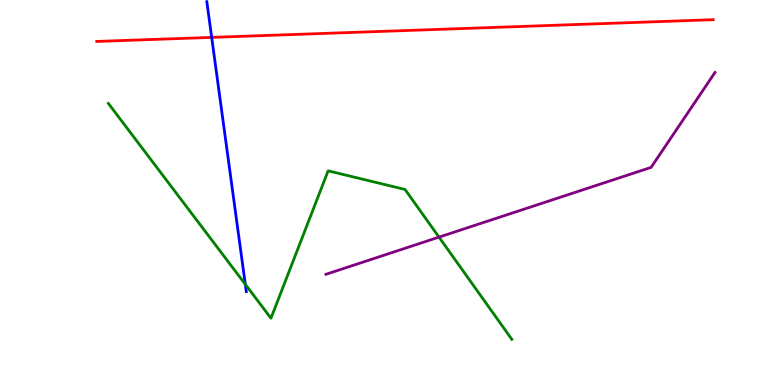[{'lines': ['blue', 'red'], 'intersections': [{'x': 2.73, 'y': 9.03}]}, {'lines': ['green', 'red'], 'intersections': []}, {'lines': ['purple', 'red'], 'intersections': []}, {'lines': ['blue', 'green'], 'intersections': [{'x': 3.17, 'y': 2.62}]}, {'lines': ['blue', 'purple'], 'intersections': []}, {'lines': ['green', 'purple'], 'intersections': [{'x': 5.66, 'y': 3.84}]}]